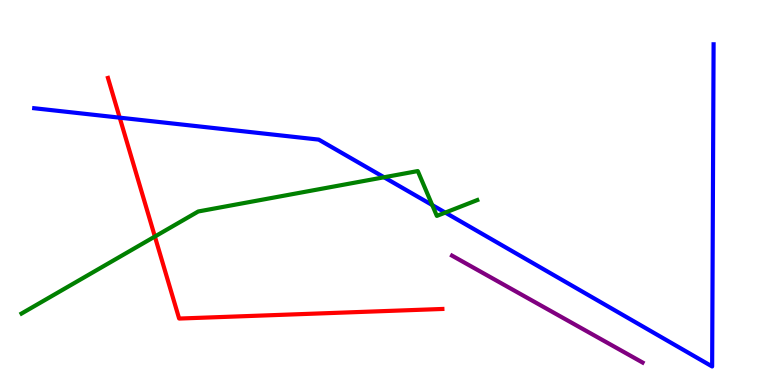[{'lines': ['blue', 'red'], 'intersections': [{'x': 1.54, 'y': 6.94}]}, {'lines': ['green', 'red'], 'intersections': [{'x': 2.0, 'y': 3.86}]}, {'lines': ['purple', 'red'], 'intersections': []}, {'lines': ['blue', 'green'], 'intersections': [{'x': 4.96, 'y': 5.4}, {'x': 5.58, 'y': 4.67}, {'x': 5.75, 'y': 4.48}]}, {'lines': ['blue', 'purple'], 'intersections': []}, {'lines': ['green', 'purple'], 'intersections': []}]